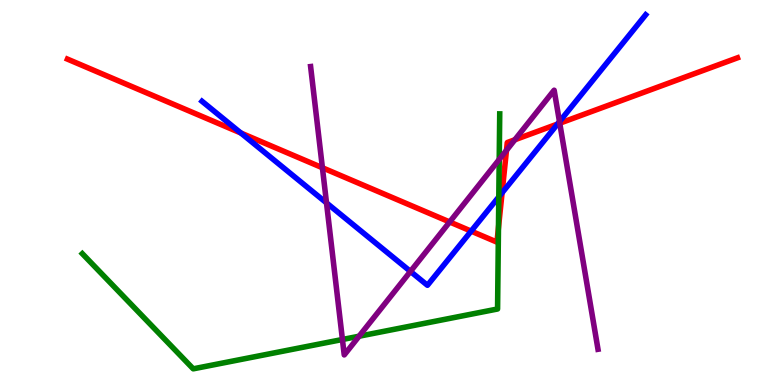[{'lines': ['blue', 'red'], 'intersections': [{'x': 3.11, 'y': 6.55}, {'x': 6.08, 'y': 4.0}, {'x': 6.48, 'y': 4.99}, {'x': 7.19, 'y': 6.78}]}, {'lines': ['green', 'red'], 'intersections': [{'x': 6.43, 'y': 4.09}]}, {'lines': ['purple', 'red'], 'intersections': [{'x': 4.16, 'y': 5.64}, {'x': 5.8, 'y': 4.23}, {'x': 6.54, 'y': 6.1}, {'x': 6.64, 'y': 6.37}, {'x': 7.22, 'y': 6.8}]}, {'lines': ['blue', 'green'], 'intersections': [{'x': 6.44, 'y': 4.89}]}, {'lines': ['blue', 'purple'], 'intersections': [{'x': 4.21, 'y': 4.73}, {'x': 5.3, 'y': 2.95}, {'x': 7.22, 'y': 6.84}]}, {'lines': ['green', 'purple'], 'intersections': [{'x': 4.42, 'y': 1.18}, {'x': 4.63, 'y': 1.27}, {'x': 6.44, 'y': 5.86}]}]